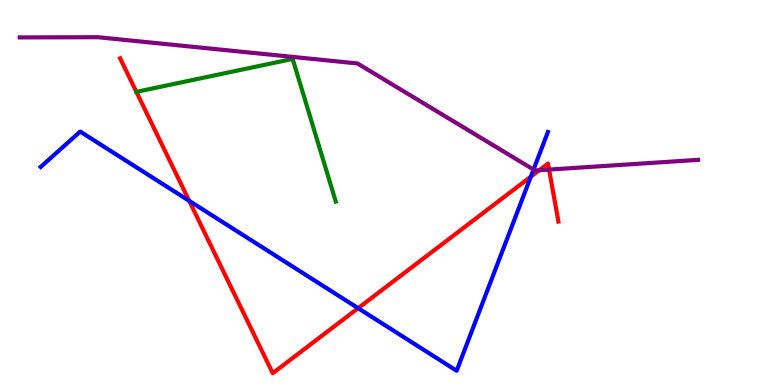[{'lines': ['blue', 'red'], 'intersections': [{'x': 2.44, 'y': 4.78}, {'x': 4.62, 'y': 2.0}, {'x': 6.85, 'y': 5.41}]}, {'lines': ['green', 'red'], 'intersections': [{'x': 1.76, 'y': 7.61}]}, {'lines': ['purple', 'red'], 'intersections': [{'x': 6.96, 'y': 5.58}, {'x': 7.08, 'y': 5.6}]}, {'lines': ['blue', 'green'], 'intersections': []}, {'lines': ['blue', 'purple'], 'intersections': [{'x': 6.88, 'y': 5.6}]}, {'lines': ['green', 'purple'], 'intersections': []}]